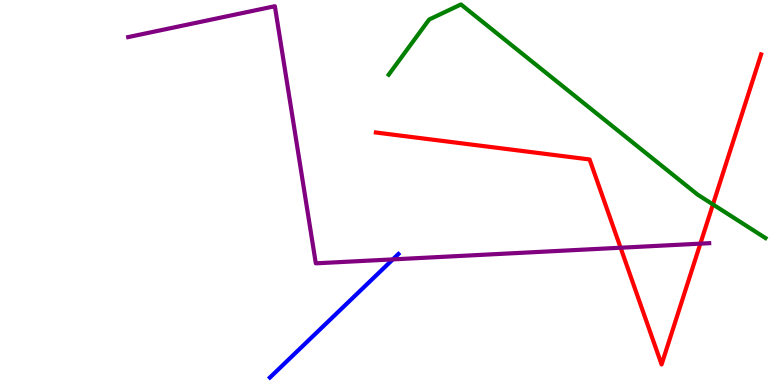[{'lines': ['blue', 'red'], 'intersections': []}, {'lines': ['green', 'red'], 'intersections': [{'x': 9.2, 'y': 4.69}]}, {'lines': ['purple', 'red'], 'intersections': [{'x': 8.01, 'y': 3.57}, {'x': 9.04, 'y': 3.67}]}, {'lines': ['blue', 'green'], 'intersections': []}, {'lines': ['blue', 'purple'], 'intersections': [{'x': 5.07, 'y': 3.26}]}, {'lines': ['green', 'purple'], 'intersections': []}]